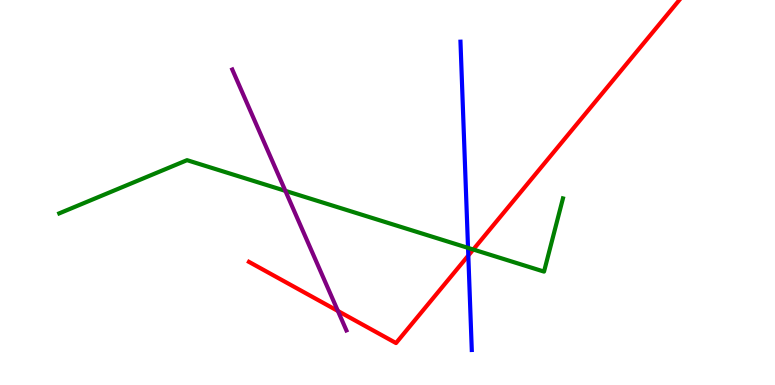[{'lines': ['blue', 'red'], 'intersections': [{'x': 6.04, 'y': 3.36}]}, {'lines': ['green', 'red'], 'intersections': [{'x': 6.11, 'y': 3.52}]}, {'lines': ['purple', 'red'], 'intersections': [{'x': 4.36, 'y': 1.92}]}, {'lines': ['blue', 'green'], 'intersections': [{'x': 6.04, 'y': 3.56}]}, {'lines': ['blue', 'purple'], 'intersections': []}, {'lines': ['green', 'purple'], 'intersections': [{'x': 3.68, 'y': 5.04}]}]